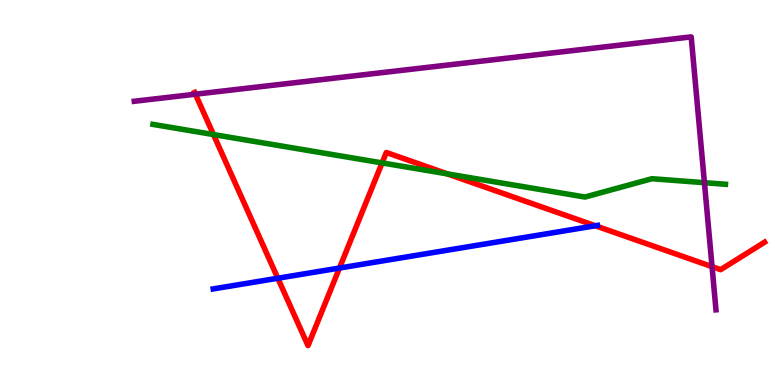[{'lines': ['blue', 'red'], 'intersections': [{'x': 3.58, 'y': 2.77}, {'x': 4.38, 'y': 3.04}, {'x': 7.68, 'y': 4.14}]}, {'lines': ['green', 'red'], 'intersections': [{'x': 2.75, 'y': 6.5}, {'x': 4.93, 'y': 5.77}, {'x': 5.77, 'y': 5.48}]}, {'lines': ['purple', 'red'], 'intersections': [{'x': 2.52, 'y': 7.55}, {'x': 9.19, 'y': 3.07}]}, {'lines': ['blue', 'green'], 'intersections': []}, {'lines': ['blue', 'purple'], 'intersections': []}, {'lines': ['green', 'purple'], 'intersections': [{'x': 9.09, 'y': 5.26}]}]